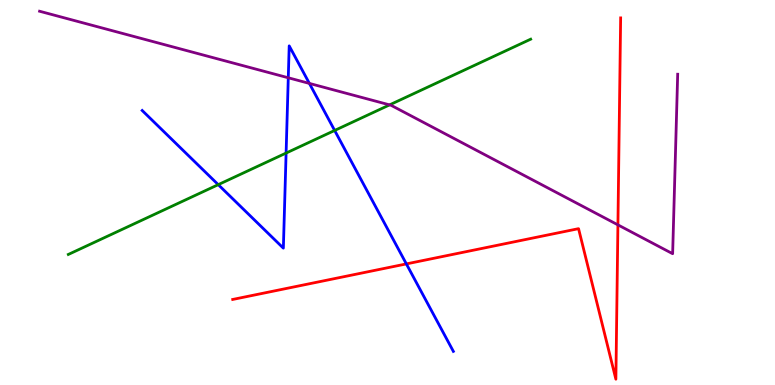[{'lines': ['blue', 'red'], 'intersections': [{'x': 5.24, 'y': 3.15}]}, {'lines': ['green', 'red'], 'intersections': []}, {'lines': ['purple', 'red'], 'intersections': [{'x': 7.97, 'y': 4.16}]}, {'lines': ['blue', 'green'], 'intersections': [{'x': 2.82, 'y': 5.2}, {'x': 3.69, 'y': 6.02}, {'x': 4.32, 'y': 6.61}]}, {'lines': ['blue', 'purple'], 'intersections': [{'x': 3.72, 'y': 7.98}, {'x': 3.99, 'y': 7.83}]}, {'lines': ['green', 'purple'], 'intersections': [{'x': 5.03, 'y': 7.28}]}]